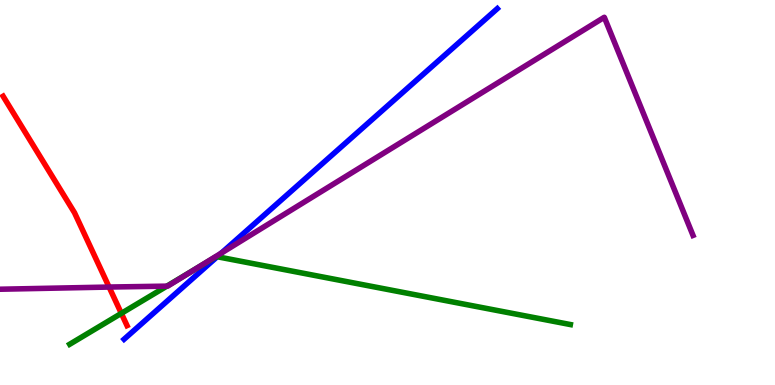[{'lines': ['blue', 'red'], 'intersections': []}, {'lines': ['green', 'red'], 'intersections': [{'x': 1.57, 'y': 1.86}]}, {'lines': ['purple', 'red'], 'intersections': [{'x': 1.41, 'y': 2.54}]}, {'lines': ['blue', 'green'], 'intersections': [{'x': 2.8, 'y': 3.33}]}, {'lines': ['blue', 'purple'], 'intersections': [{'x': 2.86, 'y': 3.43}]}, {'lines': ['green', 'purple'], 'intersections': [{'x': 2.15, 'y': 2.57}, {'x': 2.51, 'y': 3.0}]}]